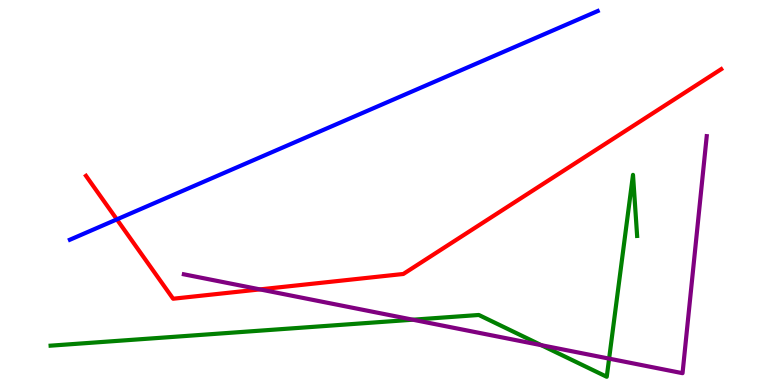[{'lines': ['blue', 'red'], 'intersections': [{'x': 1.51, 'y': 4.3}]}, {'lines': ['green', 'red'], 'intersections': []}, {'lines': ['purple', 'red'], 'intersections': [{'x': 3.35, 'y': 2.48}]}, {'lines': ['blue', 'green'], 'intersections': []}, {'lines': ['blue', 'purple'], 'intersections': []}, {'lines': ['green', 'purple'], 'intersections': [{'x': 5.33, 'y': 1.7}, {'x': 6.99, 'y': 1.03}, {'x': 7.86, 'y': 0.685}]}]